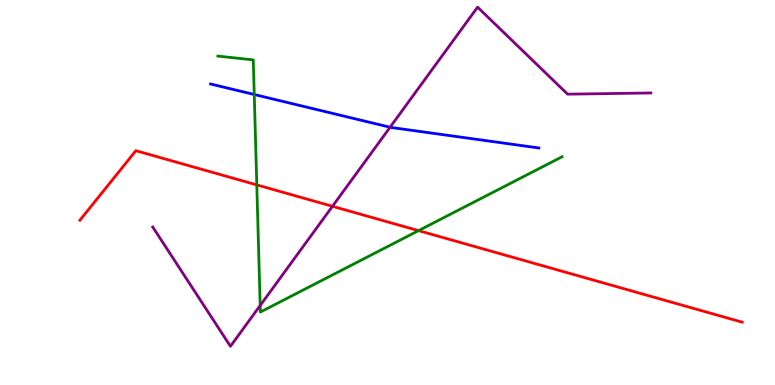[{'lines': ['blue', 'red'], 'intersections': []}, {'lines': ['green', 'red'], 'intersections': [{'x': 3.31, 'y': 5.2}, {'x': 5.4, 'y': 4.01}]}, {'lines': ['purple', 'red'], 'intersections': [{'x': 4.29, 'y': 4.64}]}, {'lines': ['blue', 'green'], 'intersections': [{'x': 3.28, 'y': 7.55}]}, {'lines': ['blue', 'purple'], 'intersections': [{'x': 5.03, 'y': 6.7}]}, {'lines': ['green', 'purple'], 'intersections': [{'x': 3.36, 'y': 2.07}]}]